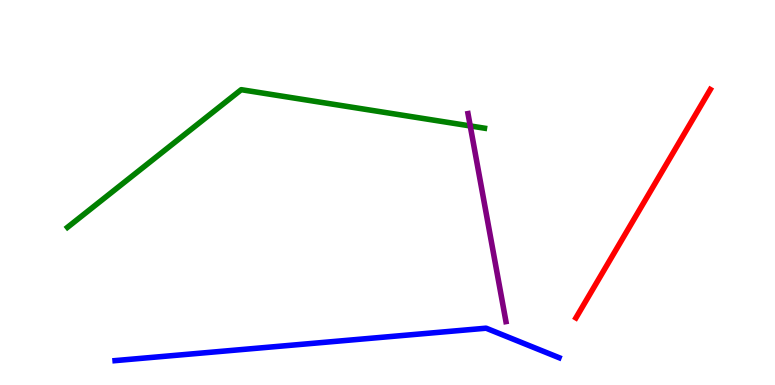[{'lines': ['blue', 'red'], 'intersections': []}, {'lines': ['green', 'red'], 'intersections': []}, {'lines': ['purple', 'red'], 'intersections': []}, {'lines': ['blue', 'green'], 'intersections': []}, {'lines': ['blue', 'purple'], 'intersections': []}, {'lines': ['green', 'purple'], 'intersections': [{'x': 6.07, 'y': 6.73}]}]